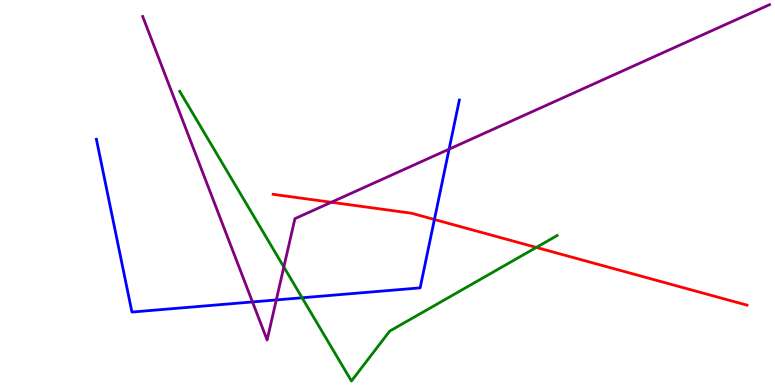[{'lines': ['blue', 'red'], 'intersections': [{'x': 5.61, 'y': 4.3}]}, {'lines': ['green', 'red'], 'intersections': [{'x': 6.92, 'y': 3.57}]}, {'lines': ['purple', 'red'], 'intersections': [{'x': 4.27, 'y': 4.75}]}, {'lines': ['blue', 'green'], 'intersections': [{'x': 3.9, 'y': 2.27}]}, {'lines': ['blue', 'purple'], 'intersections': [{'x': 3.26, 'y': 2.16}, {'x': 3.57, 'y': 2.21}, {'x': 5.79, 'y': 6.13}]}, {'lines': ['green', 'purple'], 'intersections': [{'x': 3.66, 'y': 3.07}]}]